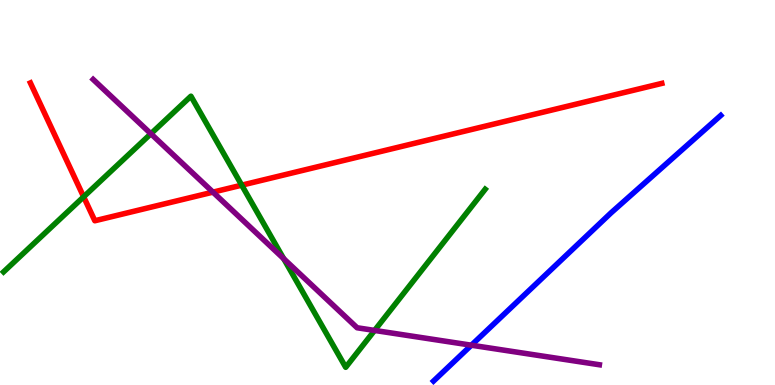[{'lines': ['blue', 'red'], 'intersections': []}, {'lines': ['green', 'red'], 'intersections': [{'x': 1.08, 'y': 4.89}, {'x': 3.12, 'y': 5.19}]}, {'lines': ['purple', 'red'], 'intersections': [{'x': 2.75, 'y': 5.01}]}, {'lines': ['blue', 'green'], 'intersections': []}, {'lines': ['blue', 'purple'], 'intersections': [{'x': 6.08, 'y': 1.03}]}, {'lines': ['green', 'purple'], 'intersections': [{'x': 1.95, 'y': 6.53}, {'x': 3.66, 'y': 3.28}, {'x': 4.83, 'y': 1.42}]}]